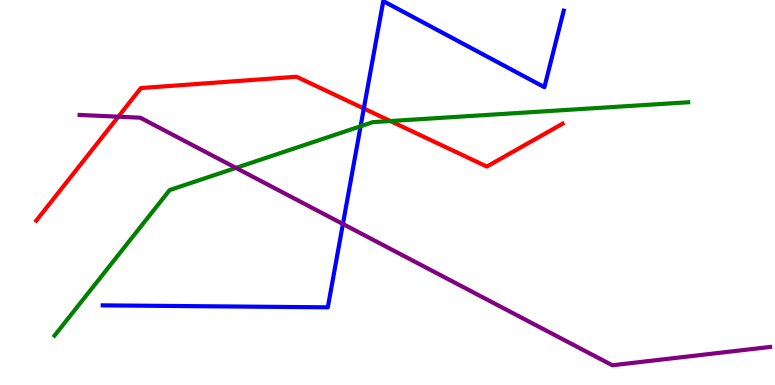[{'lines': ['blue', 'red'], 'intersections': [{'x': 4.69, 'y': 7.18}]}, {'lines': ['green', 'red'], 'intersections': [{'x': 5.04, 'y': 6.86}]}, {'lines': ['purple', 'red'], 'intersections': [{'x': 1.53, 'y': 6.97}]}, {'lines': ['blue', 'green'], 'intersections': [{'x': 4.65, 'y': 6.72}]}, {'lines': ['blue', 'purple'], 'intersections': [{'x': 4.42, 'y': 4.18}]}, {'lines': ['green', 'purple'], 'intersections': [{'x': 3.04, 'y': 5.64}]}]